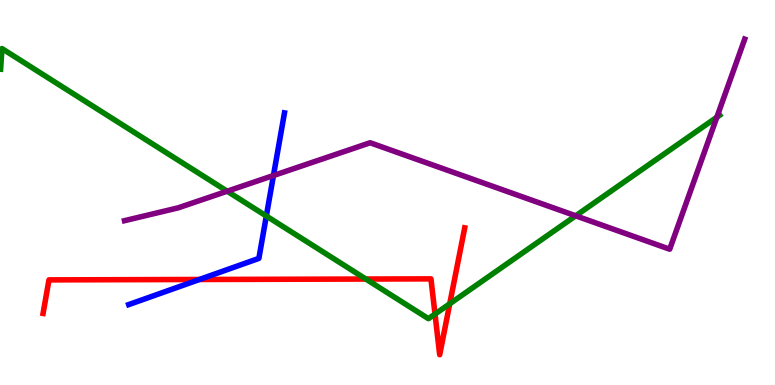[{'lines': ['blue', 'red'], 'intersections': [{'x': 2.57, 'y': 2.74}]}, {'lines': ['green', 'red'], 'intersections': [{'x': 4.72, 'y': 2.75}, {'x': 5.61, 'y': 1.84}, {'x': 5.8, 'y': 2.11}]}, {'lines': ['purple', 'red'], 'intersections': []}, {'lines': ['blue', 'green'], 'intersections': [{'x': 3.44, 'y': 4.39}]}, {'lines': ['blue', 'purple'], 'intersections': [{'x': 3.53, 'y': 5.44}]}, {'lines': ['green', 'purple'], 'intersections': [{'x': 2.93, 'y': 5.03}, {'x': 7.43, 'y': 4.39}, {'x': 9.25, 'y': 6.96}]}]